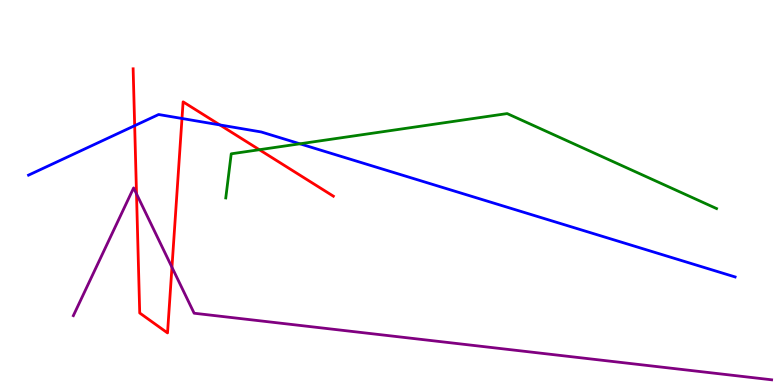[{'lines': ['blue', 'red'], 'intersections': [{'x': 1.74, 'y': 6.74}, {'x': 2.35, 'y': 6.92}, {'x': 2.84, 'y': 6.76}]}, {'lines': ['green', 'red'], 'intersections': [{'x': 3.35, 'y': 6.11}]}, {'lines': ['purple', 'red'], 'intersections': [{'x': 1.76, 'y': 4.96}, {'x': 2.22, 'y': 3.06}]}, {'lines': ['blue', 'green'], 'intersections': [{'x': 3.87, 'y': 6.26}]}, {'lines': ['blue', 'purple'], 'intersections': []}, {'lines': ['green', 'purple'], 'intersections': []}]